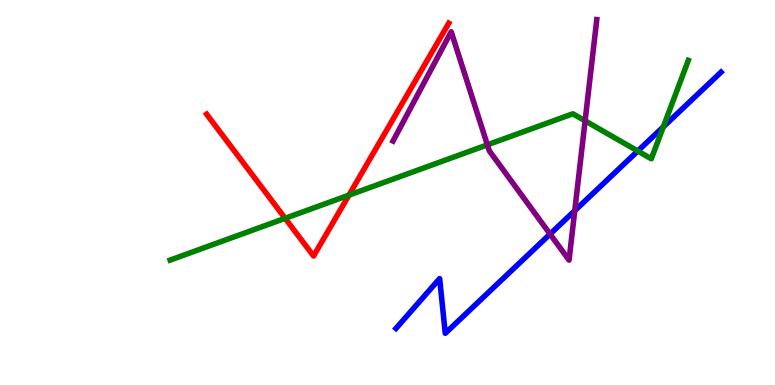[{'lines': ['blue', 'red'], 'intersections': []}, {'lines': ['green', 'red'], 'intersections': [{'x': 3.68, 'y': 4.33}, {'x': 4.5, 'y': 4.93}]}, {'lines': ['purple', 'red'], 'intersections': []}, {'lines': ['blue', 'green'], 'intersections': [{'x': 8.23, 'y': 6.08}, {'x': 8.56, 'y': 6.71}]}, {'lines': ['blue', 'purple'], 'intersections': [{'x': 7.1, 'y': 3.92}, {'x': 7.42, 'y': 4.53}]}, {'lines': ['green', 'purple'], 'intersections': [{'x': 6.29, 'y': 6.24}, {'x': 7.55, 'y': 6.86}]}]